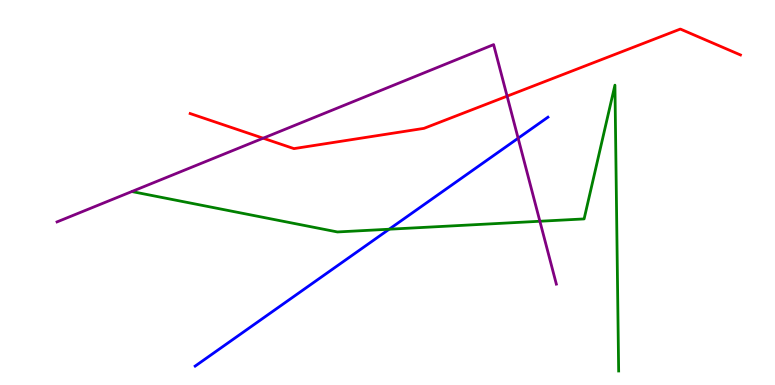[{'lines': ['blue', 'red'], 'intersections': []}, {'lines': ['green', 'red'], 'intersections': []}, {'lines': ['purple', 'red'], 'intersections': [{'x': 3.4, 'y': 6.41}, {'x': 6.54, 'y': 7.5}]}, {'lines': ['blue', 'green'], 'intersections': [{'x': 5.02, 'y': 4.05}]}, {'lines': ['blue', 'purple'], 'intersections': [{'x': 6.69, 'y': 6.41}]}, {'lines': ['green', 'purple'], 'intersections': [{'x': 6.97, 'y': 4.25}]}]